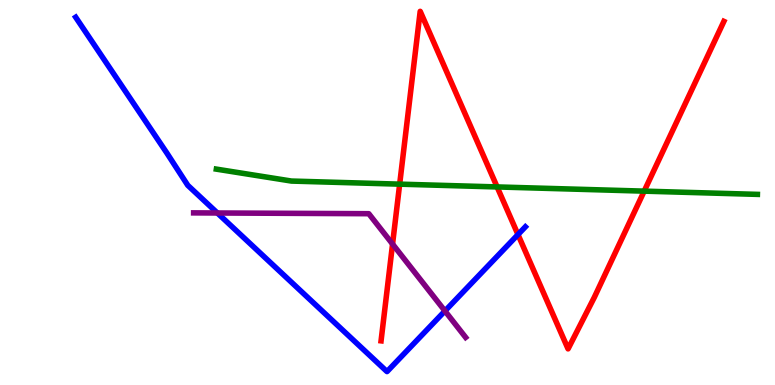[{'lines': ['blue', 'red'], 'intersections': [{'x': 6.68, 'y': 3.91}]}, {'lines': ['green', 'red'], 'intersections': [{'x': 5.16, 'y': 5.22}, {'x': 6.41, 'y': 5.14}, {'x': 8.31, 'y': 5.04}]}, {'lines': ['purple', 'red'], 'intersections': [{'x': 5.07, 'y': 3.66}]}, {'lines': ['blue', 'green'], 'intersections': []}, {'lines': ['blue', 'purple'], 'intersections': [{'x': 2.8, 'y': 4.47}, {'x': 5.74, 'y': 1.92}]}, {'lines': ['green', 'purple'], 'intersections': []}]